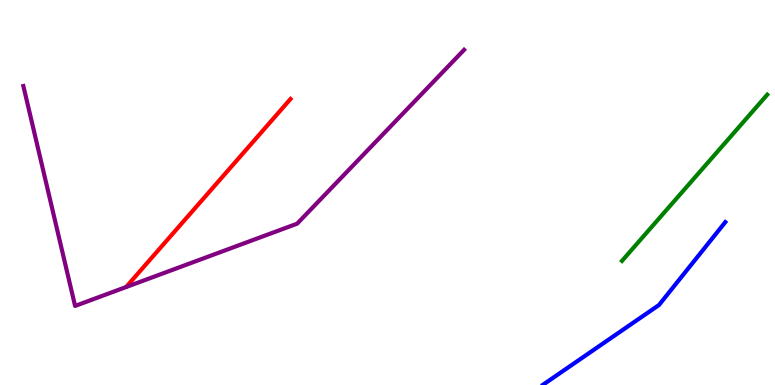[{'lines': ['blue', 'red'], 'intersections': []}, {'lines': ['green', 'red'], 'intersections': []}, {'lines': ['purple', 'red'], 'intersections': []}, {'lines': ['blue', 'green'], 'intersections': []}, {'lines': ['blue', 'purple'], 'intersections': []}, {'lines': ['green', 'purple'], 'intersections': []}]